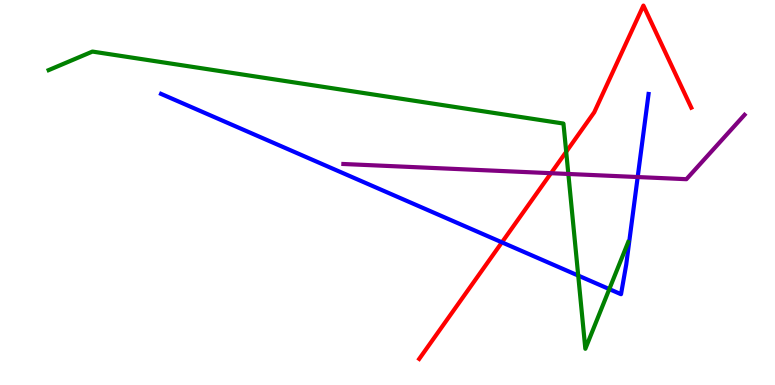[{'lines': ['blue', 'red'], 'intersections': [{'x': 6.48, 'y': 3.71}]}, {'lines': ['green', 'red'], 'intersections': [{'x': 7.31, 'y': 6.06}]}, {'lines': ['purple', 'red'], 'intersections': [{'x': 7.11, 'y': 5.5}]}, {'lines': ['blue', 'green'], 'intersections': [{'x': 7.46, 'y': 2.84}, {'x': 7.86, 'y': 2.49}]}, {'lines': ['blue', 'purple'], 'intersections': [{'x': 8.23, 'y': 5.4}]}, {'lines': ['green', 'purple'], 'intersections': [{'x': 7.33, 'y': 5.48}]}]